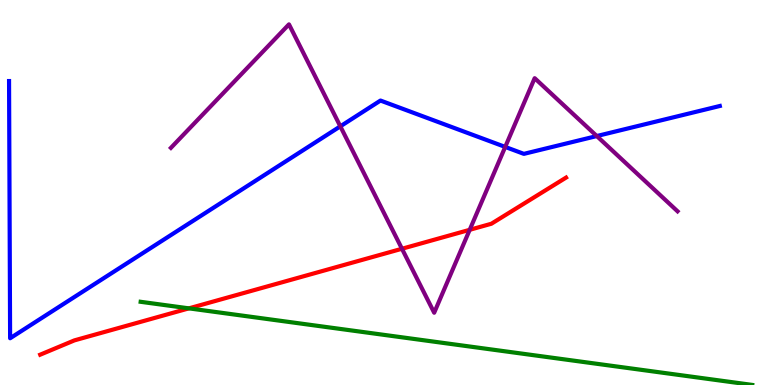[{'lines': ['blue', 'red'], 'intersections': []}, {'lines': ['green', 'red'], 'intersections': [{'x': 2.44, 'y': 1.99}]}, {'lines': ['purple', 'red'], 'intersections': [{'x': 5.19, 'y': 3.54}, {'x': 6.06, 'y': 4.03}]}, {'lines': ['blue', 'green'], 'intersections': []}, {'lines': ['blue', 'purple'], 'intersections': [{'x': 4.39, 'y': 6.72}, {'x': 6.52, 'y': 6.18}, {'x': 7.7, 'y': 6.47}]}, {'lines': ['green', 'purple'], 'intersections': []}]